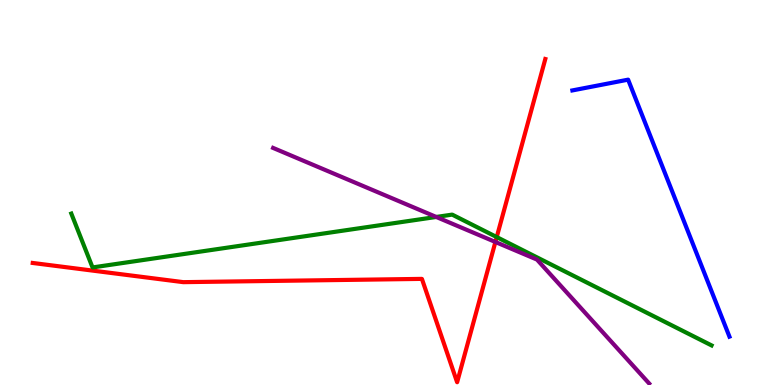[{'lines': ['blue', 'red'], 'intersections': []}, {'lines': ['green', 'red'], 'intersections': [{'x': 6.41, 'y': 3.84}]}, {'lines': ['purple', 'red'], 'intersections': [{'x': 6.39, 'y': 3.71}]}, {'lines': ['blue', 'green'], 'intersections': []}, {'lines': ['blue', 'purple'], 'intersections': []}, {'lines': ['green', 'purple'], 'intersections': [{'x': 5.63, 'y': 4.36}]}]